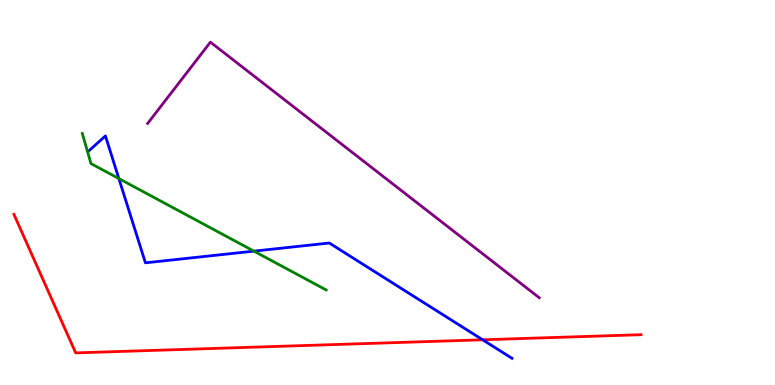[{'lines': ['blue', 'red'], 'intersections': [{'x': 6.23, 'y': 1.17}]}, {'lines': ['green', 'red'], 'intersections': []}, {'lines': ['purple', 'red'], 'intersections': []}, {'lines': ['blue', 'green'], 'intersections': [{'x': 1.53, 'y': 5.36}, {'x': 3.28, 'y': 3.48}]}, {'lines': ['blue', 'purple'], 'intersections': []}, {'lines': ['green', 'purple'], 'intersections': []}]